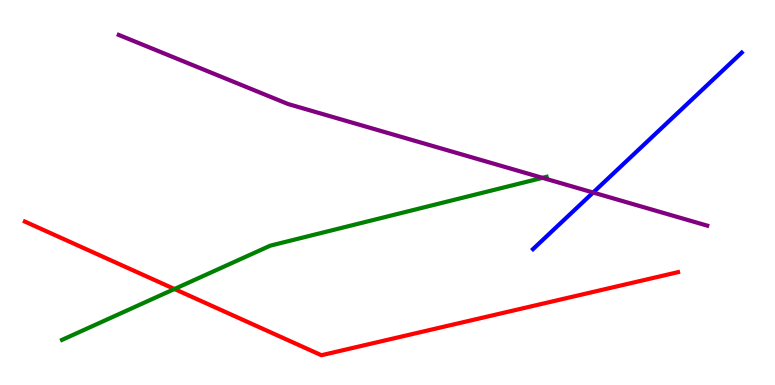[{'lines': ['blue', 'red'], 'intersections': []}, {'lines': ['green', 'red'], 'intersections': [{'x': 2.25, 'y': 2.49}]}, {'lines': ['purple', 'red'], 'intersections': []}, {'lines': ['blue', 'green'], 'intersections': []}, {'lines': ['blue', 'purple'], 'intersections': [{'x': 7.65, 'y': 5.0}]}, {'lines': ['green', 'purple'], 'intersections': [{'x': 7.0, 'y': 5.38}]}]